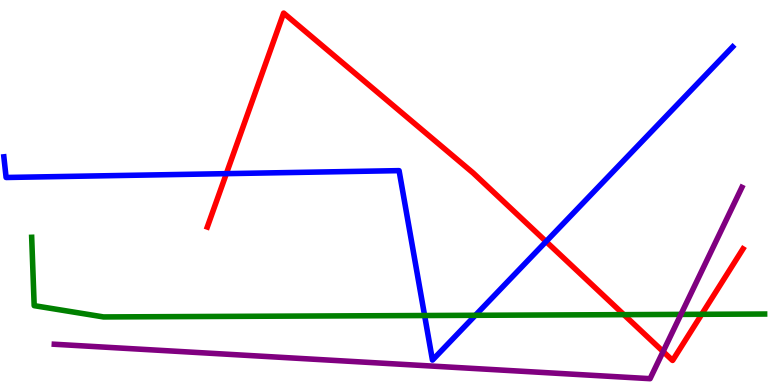[{'lines': ['blue', 'red'], 'intersections': [{'x': 2.92, 'y': 5.49}, {'x': 7.05, 'y': 3.73}]}, {'lines': ['green', 'red'], 'intersections': [{'x': 8.05, 'y': 1.83}, {'x': 9.05, 'y': 1.84}]}, {'lines': ['purple', 'red'], 'intersections': [{'x': 8.56, 'y': 0.869}]}, {'lines': ['blue', 'green'], 'intersections': [{'x': 5.48, 'y': 1.8}, {'x': 6.13, 'y': 1.81}]}, {'lines': ['blue', 'purple'], 'intersections': []}, {'lines': ['green', 'purple'], 'intersections': [{'x': 8.79, 'y': 1.83}]}]